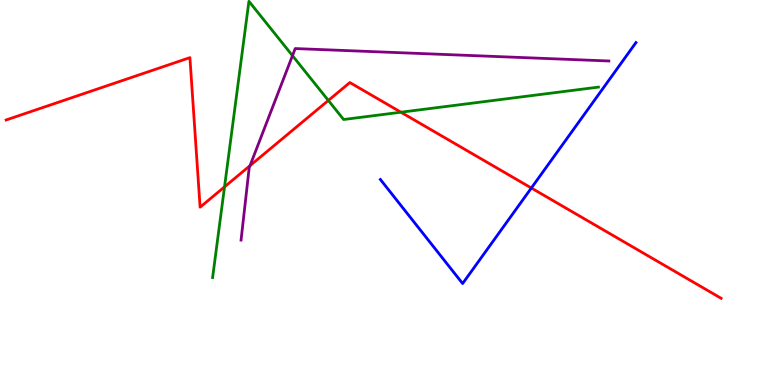[{'lines': ['blue', 'red'], 'intersections': [{'x': 6.86, 'y': 5.12}]}, {'lines': ['green', 'red'], 'intersections': [{'x': 2.9, 'y': 5.15}, {'x': 4.24, 'y': 7.39}, {'x': 5.17, 'y': 7.09}]}, {'lines': ['purple', 'red'], 'intersections': [{'x': 3.23, 'y': 5.7}]}, {'lines': ['blue', 'green'], 'intersections': []}, {'lines': ['blue', 'purple'], 'intersections': []}, {'lines': ['green', 'purple'], 'intersections': [{'x': 3.77, 'y': 8.55}]}]